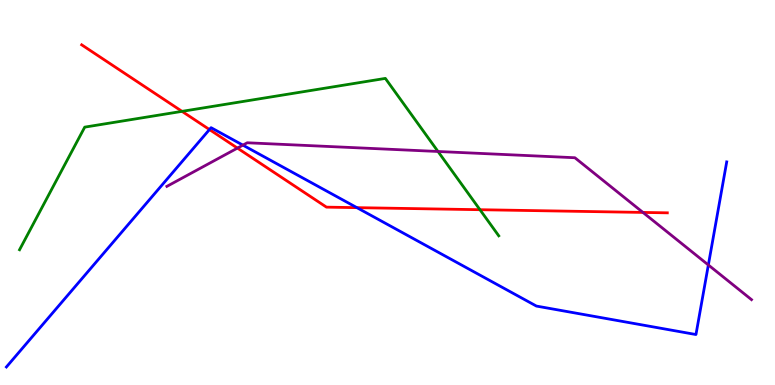[{'lines': ['blue', 'red'], 'intersections': [{'x': 2.7, 'y': 6.64}, {'x': 4.61, 'y': 4.61}]}, {'lines': ['green', 'red'], 'intersections': [{'x': 2.35, 'y': 7.11}, {'x': 6.19, 'y': 4.55}]}, {'lines': ['purple', 'red'], 'intersections': [{'x': 3.06, 'y': 6.15}, {'x': 8.3, 'y': 4.48}]}, {'lines': ['blue', 'green'], 'intersections': []}, {'lines': ['blue', 'purple'], 'intersections': [{'x': 3.13, 'y': 6.23}, {'x': 9.14, 'y': 3.12}]}, {'lines': ['green', 'purple'], 'intersections': [{'x': 5.65, 'y': 6.07}]}]